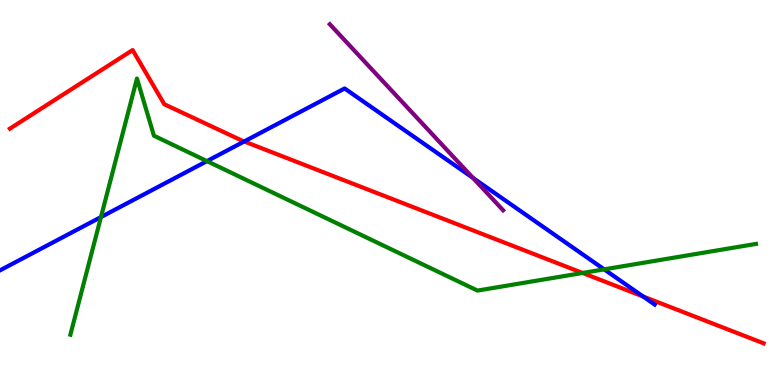[{'lines': ['blue', 'red'], 'intersections': [{'x': 3.15, 'y': 6.33}, {'x': 8.3, 'y': 2.3}]}, {'lines': ['green', 'red'], 'intersections': [{'x': 7.52, 'y': 2.91}]}, {'lines': ['purple', 'red'], 'intersections': []}, {'lines': ['blue', 'green'], 'intersections': [{'x': 1.3, 'y': 4.36}, {'x': 2.67, 'y': 5.81}, {'x': 7.8, 'y': 3.0}]}, {'lines': ['blue', 'purple'], 'intersections': [{'x': 6.1, 'y': 5.38}]}, {'lines': ['green', 'purple'], 'intersections': []}]